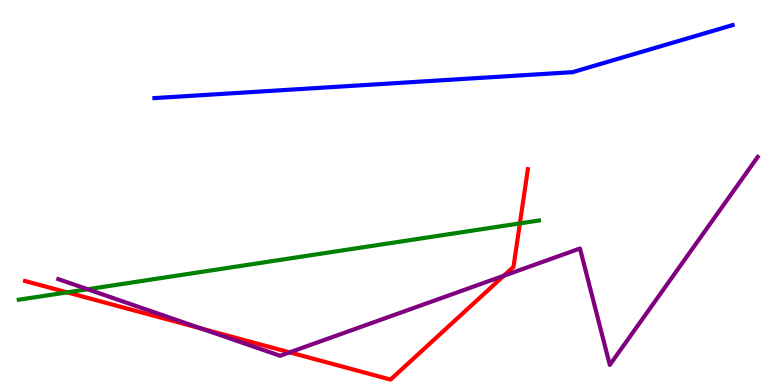[{'lines': ['blue', 'red'], 'intersections': []}, {'lines': ['green', 'red'], 'intersections': [{'x': 0.866, 'y': 2.41}, {'x': 6.71, 'y': 4.2}]}, {'lines': ['purple', 'red'], 'intersections': [{'x': 2.6, 'y': 1.47}, {'x': 3.74, 'y': 0.848}, {'x': 6.5, 'y': 2.84}]}, {'lines': ['blue', 'green'], 'intersections': []}, {'lines': ['blue', 'purple'], 'intersections': []}, {'lines': ['green', 'purple'], 'intersections': [{'x': 1.13, 'y': 2.49}]}]